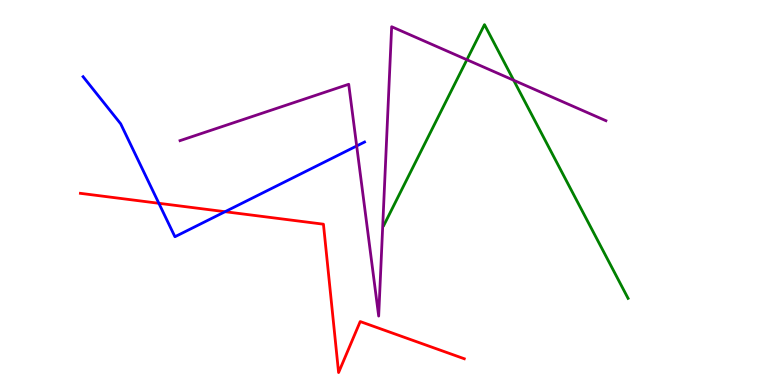[{'lines': ['blue', 'red'], 'intersections': [{'x': 2.05, 'y': 4.72}, {'x': 2.9, 'y': 4.5}]}, {'lines': ['green', 'red'], 'intersections': []}, {'lines': ['purple', 'red'], 'intersections': []}, {'lines': ['blue', 'green'], 'intersections': []}, {'lines': ['blue', 'purple'], 'intersections': [{'x': 4.6, 'y': 6.21}]}, {'lines': ['green', 'purple'], 'intersections': [{'x': 6.02, 'y': 8.45}, {'x': 6.63, 'y': 7.92}]}]